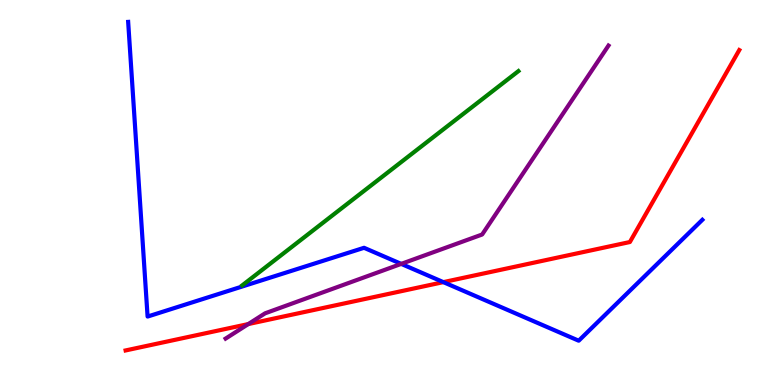[{'lines': ['blue', 'red'], 'intersections': [{'x': 5.72, 'y': 2.67}]}, {'lines': ['green', 'red'], 'intersections': []}, {'lines': ['purple', 'red'], 'intersections': [{'x': 3.2, 'y': 1.58}]}, {'lines': ['blue', 'green'], 'intersections': []}, {'lines': ['blue', 'purple'], 'intersections': [{'x': 5.18, 'y': 3.15}]}, {'lines': ['green', 'purple'], 'intersections': []}]